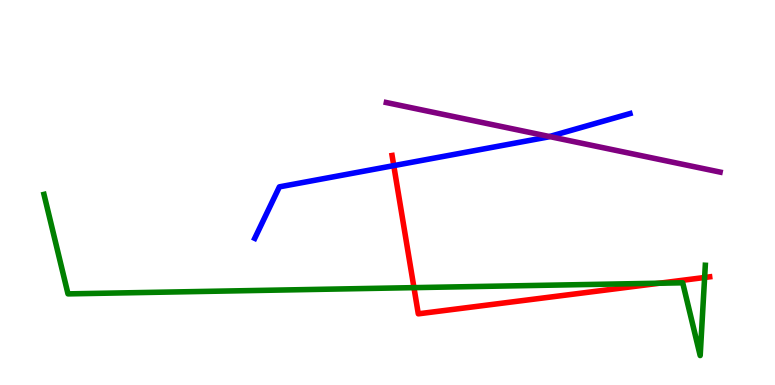[{'lines': ['blue', 'red'], 'intersections': [{'x': 5.08, 'y': 5.7}]}, {'lines': ['green', 'red'], 'intersections': [{'x': 5.34, 'y': 2.53}, {'x': 8.51, 'y': 2.64}, {'x': 9.09, 'y': 2.79}]}, {'lines': ['purple', 'red'], 'intersections': []}, {'lines': ['blue', 'green'], 'intersections': []}, {'lines': ['blue', 'purple'], 'intersections': [{'x': 7.09, 'y': 6.45}]}, {'lines': ['green', 'purple'], 'intersections': []}]